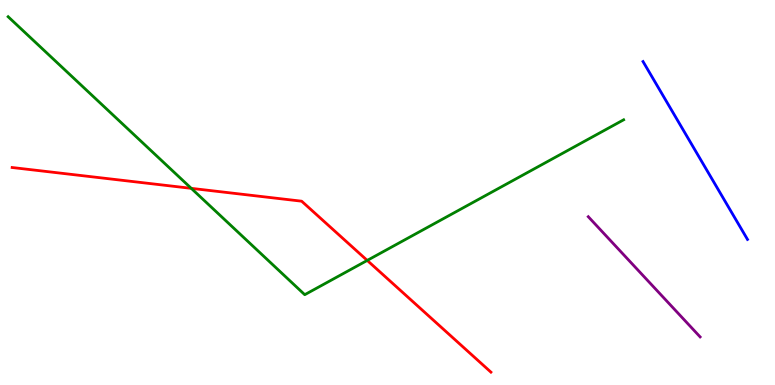[{'lines': ['blue', 'red'], 'intersections': []}, {'lines': ['green', 'red'], 'intersections': [{'x': 2.47, 'y': 5.11}, {'x': 4.74, 'y': 3.24}]}, {'lines': ['purple', 'red'], 'intersections': []}, {'lines': ['blue', 'green'], 'intersections': []}, {'lines': ['blue', 'purple'], 'intersections': []}, {'lines': ['green', 'purple'], 'intersections': []}]